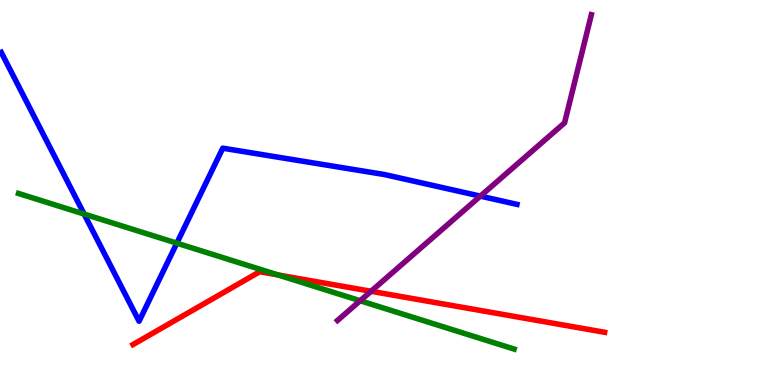[{'lines': ['blue', 'red'], 'intersections': []}, {'lines': ['green', 'red'], 'intersections': [{'x': 3.59, 'y': 2.86}]}, {'lines': ['purple', 'red'], 'intersections': [{'x': 4.79, 'y': 2.43}]}, {'lines': ['blue', 'green'], 'intersections': [{'x': 1.09, 'y': 4.44}, {'x': 2.28, 'y': 3.68}]}, {'lines': ['blue', 'purple'], 'intersections': [{'x': 6.2, 'y': 4.91}]}, {'lines': ['green', 'purple'], 'intersections': [{'x': 4.65, 'y': 2.19}]}]